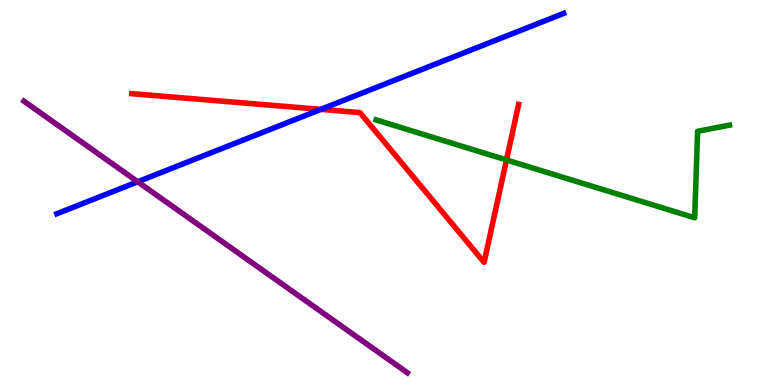[{'lines': ['blue', 'red'], 'intersections': [{'x': 4.14, 'y': 7.16}]}, {'lines': ['green', 'red'], 'intersections': [{'x': 6.54, 'y': 5.85}]}, {'lines': ['purple', 'red'], 'intersections': []}, {'lines': ['blue', 'green'], 'intersections': []}, {'lines': ['blue', 'purple'], 'intersections': [{'x': 1.78, 'y': 5.28}]}, {'lines': ['green', 'purple'], 'intersections': []}]